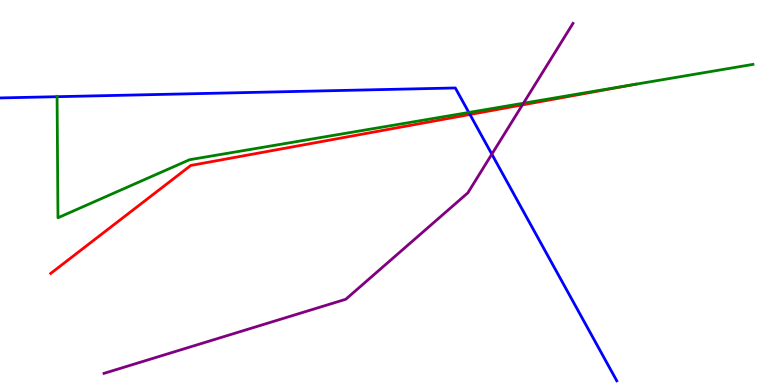[{'lines': ['blue', 'red'], 'intersections': [{'x': 6.06, 'y': 7.03}]}, {'lines': ['green', 'red'], 'intersections': [{'x': 8.19, 'y': 7.81}]}, {'lines': ['purple', 'red'], 'intersections': [{'x': 6.74, 'y': 7.28}]}, {'lines': ['blue', 'green'], 'intersections': [{'x': 0.736, 'y': 7.49}, {'x': 6.05, 'y': 7.08}]}, {'lines': ['blue', 'purple'], 'intersections': [{'x': 6.35, 'y': 6.0}]}, {'lines': ['green', 'purple'], 'intersections': [{'x': 6.75, 'y': 7.32}]}]